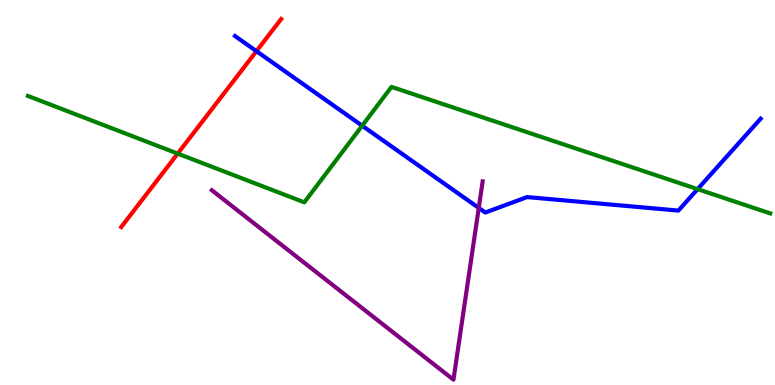[{'lines': ['blue', 'red'], 'intersections': [{'x': 3.31, 'y': 8.67}]}, {'lines': ['green', 'red'], 'intersections': [{'x': 2.29, 'y': 6.01}]}, {'lines': ['purple', 'red'], 'intersections': []}, {'lines': ['blue', 'green'], 'intersections': [{'x': 4.67, 'y': 6.73}, {'x': 9.0, 'y': 5.09}]}, {'lines': ['blue', 'purple'], 'intersections': [{'x': 6.18, 'y': 4.6}]}, {'lines': ['green', 'purple'], 'intersections': []}]